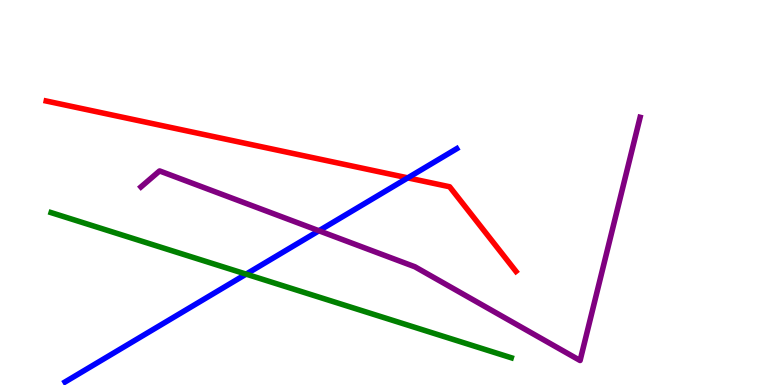[{'lines': ['blue', 'red'], 'intersections': [{'x': 5.26, 'y': 5.38}]}, {'lines': ['green', 'red'], 'intersections': []}, {'lines': ['purple', 'red'], 'intersections': []}, {'lines': ['blue', 'green'], 'intersections': [{'x': 3.18, 'y': 2.88}]}, {'lines': ['blue', 'purple'], 'intersections': [{'x': 4.12, 'y': 4.01}]}, {'lines': ['green', 'purple'], 'intersections': []}]